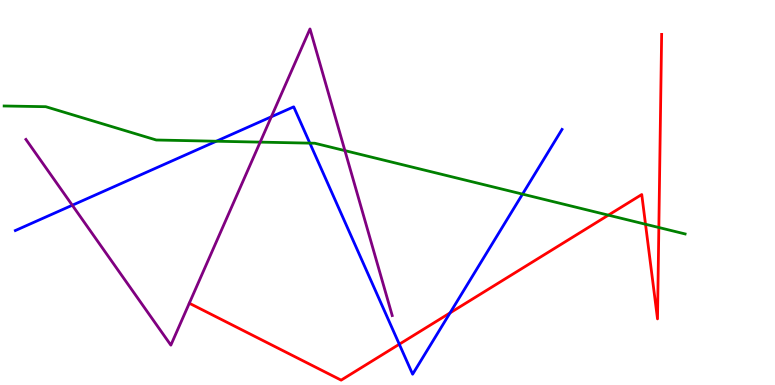[{'lines': ['blue', 'red'], 'intersections': [{'x': 5.15, 'y': 1.06}, {'x': 5.81, 'y': 1.87}]}, {'lines': ['green', 'red'], 'intersections': [{'x': 7.85, 'y': 4.41}, {'x': 8.33, 'y': 4.18}, {'x': 8.5, 'y': 4.09}]}, {'lines': ['purple', 'red'], 'intersections': []}, {'lines': ['blue', 'green'], 'intersections': [{'x': 2.79, 'y': 6.33}, {'x': 4.0, 'y': 6.28}, {'x': 6.74, 'y': 4.96}]}, {'lines': ['blue', 'purple'], 'intersections': [{'x': 0.933, 'y': 4.67}, {'x': 3.5, 'y': 6.97}]}, {'lines': ['green', 'purple'], 'intersections': [{'x': 3.36, 'y': 6.31}, {'x': 4.45, 'y': 6.09}]}]